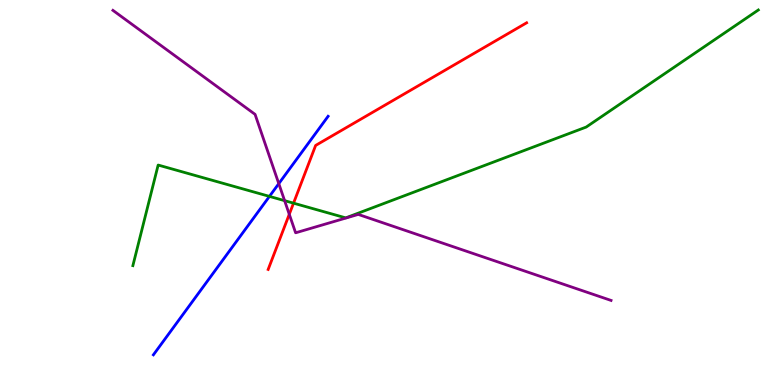[{'lines': ['blue', 'red'], 'intersections': []}, {'lines': ['green', 'red'], 'intersections': [{'x': 3.79, 'y': 4.72}]}, {'lines': ['purple', 'red'], 'intersections': [{'x': 3.73, 'y': 4.43}]}, {'lines': ['blue', 'green'], 'intersections': [{'x': 3.48, 'y': 4.9}]}, {'lines': ['blue', 'purple'], 'intersections': [{'x': 3.6, 'y': 5.23}]}, {'lines': ['green', 'purple'], 'intersections': [{'x': 3.67, 'y': 4.79}]}]